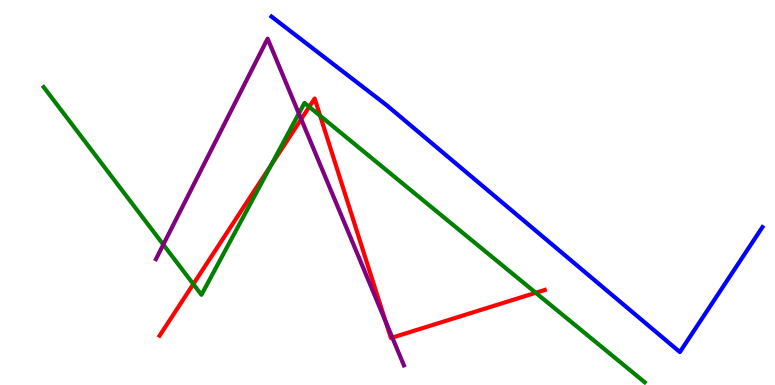[{'lines': ['blue', 'red'], 'intersections': []}, {'lines': ['green', 'red'], 'intersections': [{'x': 2.49, 'y': 2.62}, {'x': 3.5, 'y': 5.71}, {'x': 3.99, 'y': 7.23}, {'x': 4.13, 'y': 6.99}, {'x': 6.91, 'y': 2.4}]}, {'lines': ['purple', 'red'], 'intersections': [{'x': 3.89, 'y': 6.91}, {'x': 4.98, 'y': 1.64}, {'x': 5.06, 'y': 1.23}]}, {'lines': ['blue', 'green'], 'intersections': []}, {'lines': ['blue', 'purple'], 'intersections': []}, {'lines': ['green', 'purple'], 'intersections': [{'x': 2.11, 'y': 3.65}, {'x': 3.86, 'y': 7.05}]}]